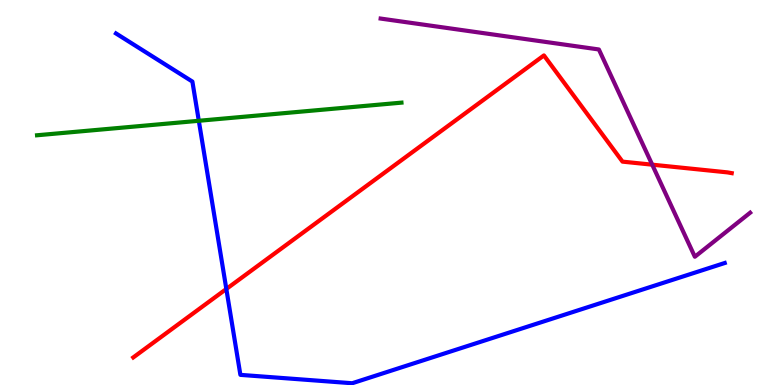[{'lines': ['blue', 'red'], 'intersections': [{'x': 2.92, 'y': 2.49}]}, {'lines': ['green', 'red'], 'intersections': []}, {'lines': ['purple', 'red'], 'intersections': [{'x': 8.42, 'y': 5.72}]}, {'lines': ['blue', 'green'], 'intersections': [{'x': 2.57, 'y': 6.86}]}, {'lines': ['blue', 'purple'], 'intersections': []}, {'lines': ['green', 'purple'], 'intersections': []}]